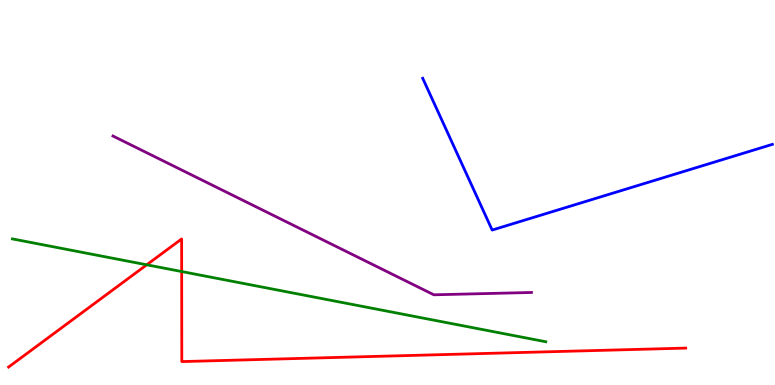[{'lines': ['blue', 'red'], 'intersections': []}, {'lines': ['green', 'red'], 'intersections': [{'x': 1.89, 'y': 3.12}, {'x': 2.34, 'y': 2.95}]}, {'lines': ['purple', 'red'], 'intersections': []}, {'lines': ['blue', 'green'], 'intersections': []}, {'lines': ['blue', 'purple'], 'intersections': []}, {'lines': ['green', 'purple'], 'intersections': []}]